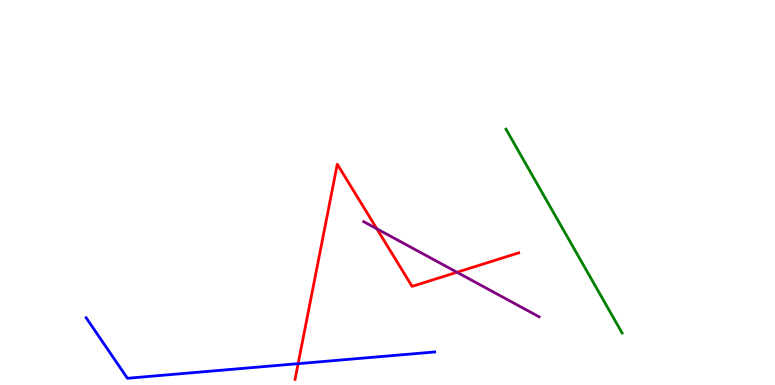[{'lines': ['blue', 'red'], 'intersections': [{'x': 3.85, 'y': 0.554}]}, {'lines': ['green', 'red'], 'intersections': []}, {'lines': ['purple', 'red'], 'intersections': [{'x': 4.86, 'y': 4.06}, {'x': 5.9, 'y': 2.93}]}, {'lines': ['blue', 'green'], 'intersections': []}, {'lines': ['blue', 'purple'], 'intersections': []}, {'lines': ['green', 'purple'], 'intersections': []}]